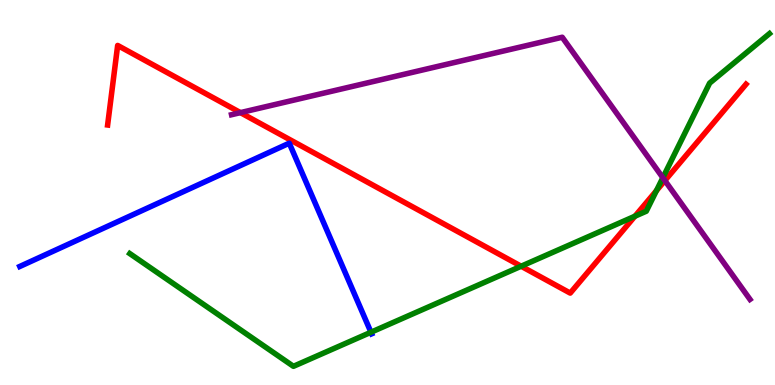[{'lines': ['blue', 'red'], 'intersections': []}, {'lines': ['green', 'red'], 'intersections': [{'x': 6.72, 'y': 3.08}, {'x': 8.19, 'y': 4.38}, {'x': 8.47, 'y': 5.05}]}, {'lines': ['purple', 'red'], 'intersections': [{'x': 3.1, 'y': 7.07}, {'x': 8.58, 'y': 5.31}]}, {'lines': ['blue', 'green'], 'intersections': [{'x': 4.79, 'y': 1.37}]}, {'lines': ['blue', 'purple'], 'intersections': []}, {'lines': ['green', 'purple'], 'intersections': [{'x': 8.55, 'y': 5.38}]}]